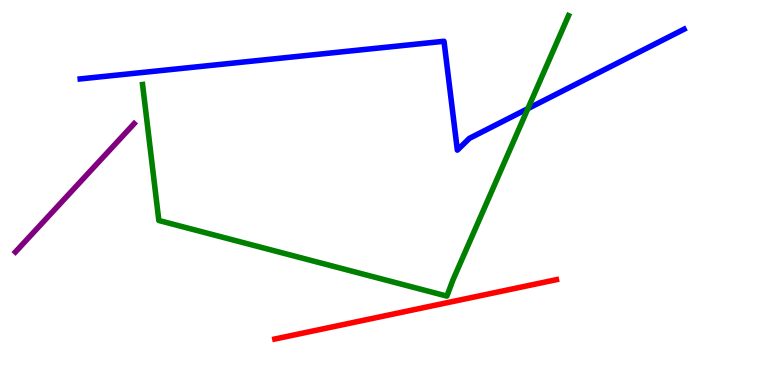[{'lines': ['blue', 'red'], 'intersections': []}, {'lines': ['green', 'red'], 'intersections': []}, {'lines': ['purple', 'red'], 'intersections': []}, {'lines': ['blue', 'green'], 'intersections': [{'x': 6.81, 'y': 7.18}]}, {'lines': ['blue', 'purple'], 'intersections': []}, {'lines': ['green', 'purple'], 'intersections': []}]